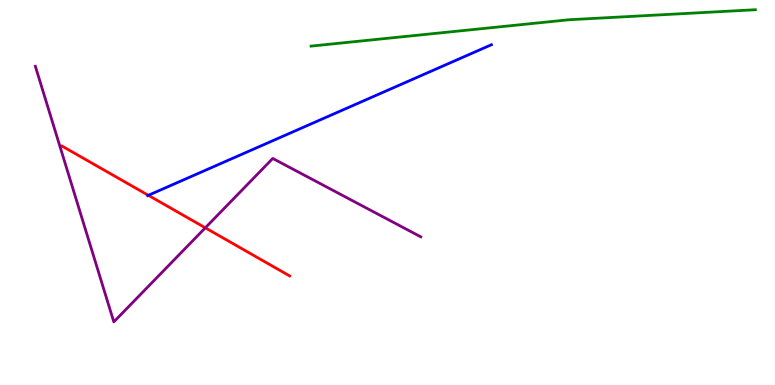[{'lines': ['blue', 'red'], 'intersections': [{'x': 1.91, 'y': 4.93}]}, {'lines': ['green', 'red'], 'intersections': []}, {'lines': ['purple', 'red'], 'intersections': [{'x': 2.65, 'y': 4.08}]}, {'lines': ['blue', 'green'], 'intersections': []}, {'lines': ['blue', 'purple'], 'intersections': []}, {'lines': ['green', 'purple'], 'intersections': []}]